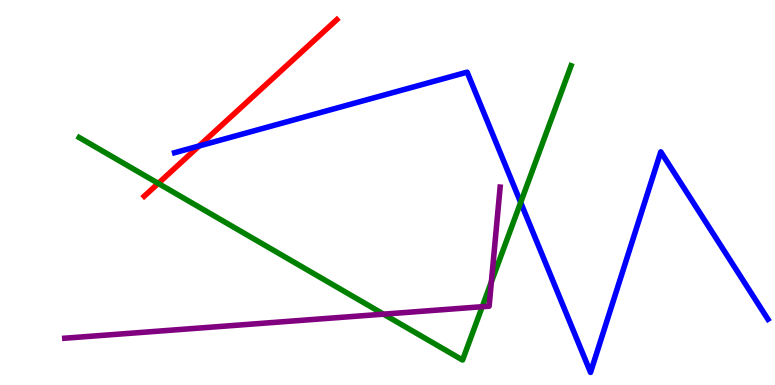[{'lines': ['blue', 'red'], 'intersections': [{'x': 2.57, 'y': 6.21}]}, {'lines': ['green', 'red'], 'intersections': [{'x': 2.04, 'y': 5.24}]}, {'lines': ['purple', 'red'], 'intersections': []}, {'lines': ['blue', 'green'], 'intersections': [{'x': 6.72, 'y': 4.74}]}, {'lines': ['blue', 'purple'], 'intersections': []}, {'lines': ['green', 'purple'], 'intersections': [{'x': 4.95, 'y': 1.84}, {'x': 6.22, 'y': 2.03}, {'x': 6.34, 'y': 2.68}]}]